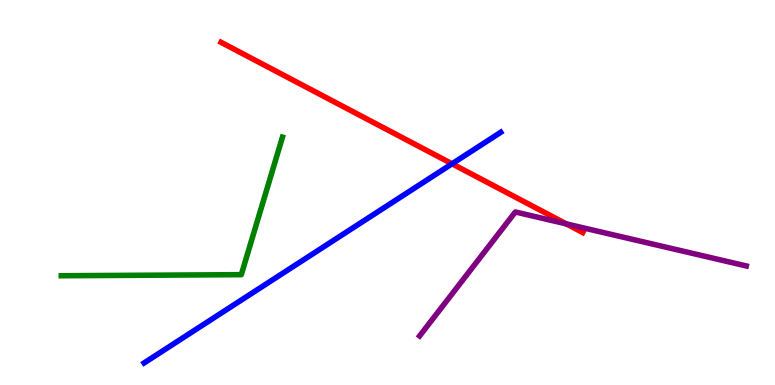[{'lines': ['blue', 'red'], 'intersections': [{'x': 5.83, 'y': 5.75}]}, {'lines': ['green', 'red'], 'intersections': []}, {'lines': ['purple', 'red'], 'intersections': [{'x': 7.31, 'y': 4.18}]}, {'lines': ['blue', 'green'], 'intersections': []}, {'lines': ['blue', 'purple'], 'intersections': []}, {'lines': ['green', 'purple'], 'intersections': []}]